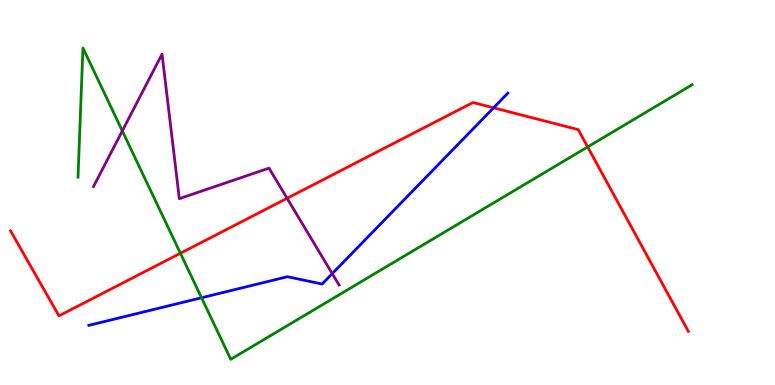[{'lines': ['blue', 'red'], 'intersections': [{'x': 6.37, 'y': 7.2}]}, {'lines': ['green', 'red'], 'intersections': [{'x': 2.33, 'y': 3.42}, {'x': 7.58, 'y': 6.18}]}, {'lines': ['purple', 'red'], 'intersections': [{'x': 3.7, 'y': 4.85}]}, {'lines': ['blue', 'green'], 'intersections': [{'x': 2.6, 'y': 2.27}]}, {'lines': ['blue', 'purple'], 'intersections': [{'x': 4.29, 'y': 2.89}]}, {'lines': ['green', 'purple'], 'intersections': [{'x': 1.58, 'y': 6.6}]}]